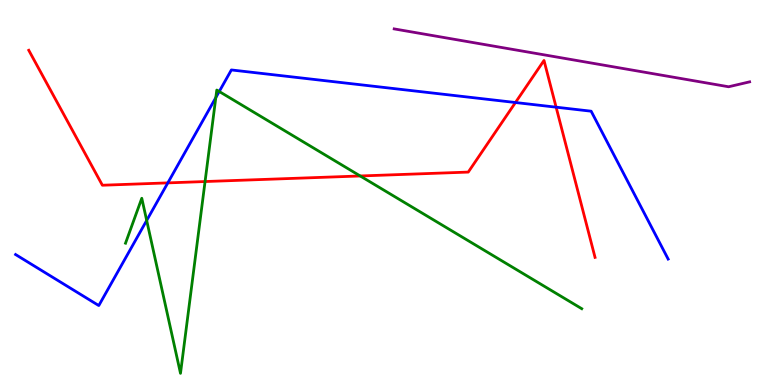[{'lines': ['blue', 'red'], 'intersections': [{'x': 2.17, 'y': 5.25}, {'x': 6.65, 'y': 7.34}, {'x': 7.18, 'y': 7.22}]}, {'lines': ['green', 'red'], 'intersections': [{'x': 2.65, 'y': 5.28}, {'x': 4.65, 'y': 5.43}]}, {'lines': ['purple', 'red'], 'intersections': []}, {'lines': ['blue', 'green'], 'intersections': [{'x': 1.89, 'y': 4.27}, {'x': 2.78, 'y': 7.47}, {'x': 2.83, 'y': 7.62}]}, {'lines': ['blue', 'purple'], 'intersections': []}, {'lines': ['green', 'purple'], 'intersections': []}]